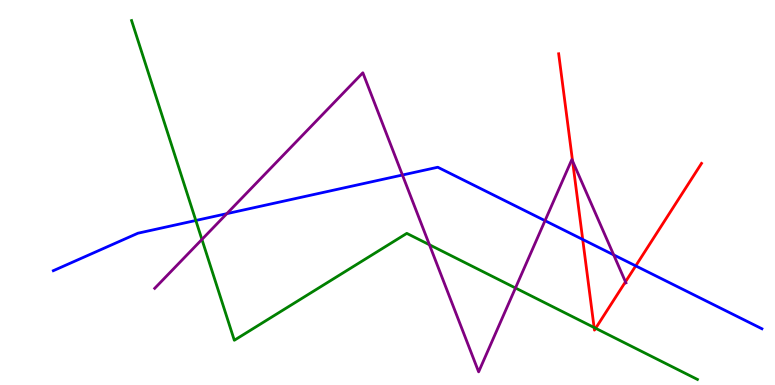[{'lines': ['blue', 'red'], 'intersections': [{'x': 7.52, 'y': 3.78}, {'x': 8.2, 'y': 3.09}]}, {'lines': ['green', 'red'], 'intersections': [{'x': 7.67, 'y': 1.49}, {'x': 7.69, 'y': 1.47}]}, {'lines': ['purple', 'red'], 'intersections': [{'x': 7.39, 'y': 5.82}, {'x': 8.07, 'y': 2.68}]}, {'lines': ['blue', 'green'], 'intersections': [{'x': 2.53, 'y': 4.27}]}, {'lines': ['blue', 'purple'], 'intersections': [{'x': 2.93, 'y': 4.45}, {'x': 5.19, 'y': 5.45}, {'x': 7.03, 'y': 4.27}, {'x': 7.92, 'y': 3.38}]}, {'lines': ['green', 'purple'], 'intersections': [{'x': 2.61, 'y': 3.78}, {'x': 5.54, 'y': 3.64}, {'x': 6.65, 'y': 2.52}]}]